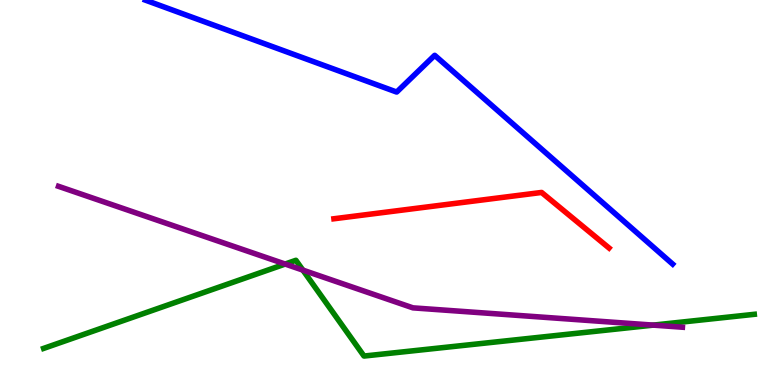[{'lines': ['blue', 'red'], 'intersections': []}, {'lines': ['green', 'red'], 'intersections': []}, {'lines': ['purple', 'red'], 'intersections': []}, {'lines': ['blue', 'green'], 'intersections': []}, {'lines': ['blue', 'purple'], 'intersections': []}, {'lines': ['green', 'purple'], 'intersections': [{'x': 3.68, 'y': 3.14}, {'x': 3.91, 'y': 2.98}, {'x': 8.43, 'y': 1.56}]}]